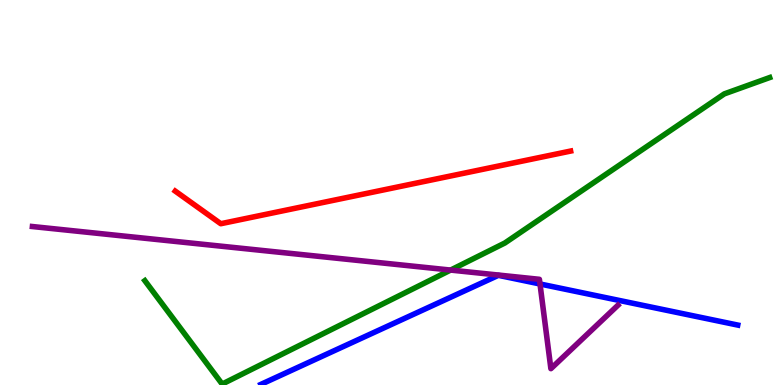[{'lines': ['blue', 'red'], 'intersections': []}, {'lines': ['green', 'red'], 'intersections': []}, {'lines': ['purple', 'red'], 'intersections': []}, {'lines': ['blue', 'green'], 'intersections': []}, {'lines': ['blue', 'purple'], 'intersections': [{'x': 6.97, 'y': 2.62}]}, {'lines': ['green', 'purple'], 'intersections': [{'x': 5.81, 'y': 2.99}]}]